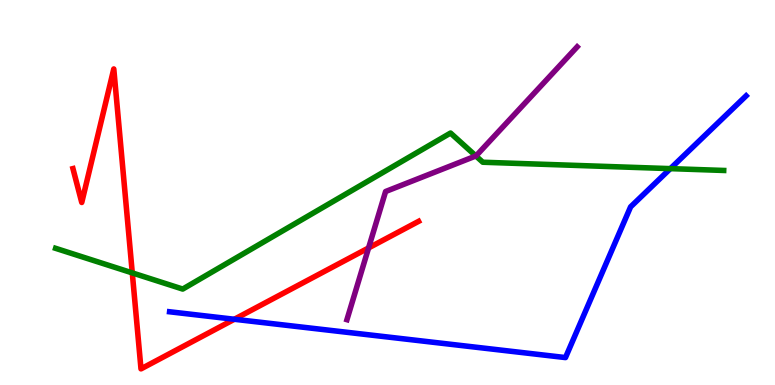[{'lines': ['blue', 'red'], 'intersections': [{'x': 3.02, 'y': 1.71}]}, {'lines': ['green', 'red'], 'intersections': [{'x': 1.71, 'y': 2.91}]}, {'lines': ['purple', 'red'], 'intersections': [{'x': 4.76, 'y': 3.56}]}, {'lines': ['blue', 'green'], 'intersections': [{'x': 8.65, 'y': 5.62}]}, {'lines': ['blue', 'purple'], 'intersections': []}, {'lines': ['green', 'purple'], 'intersections': [{'x': 6.14, 'y': 5.95}]}]